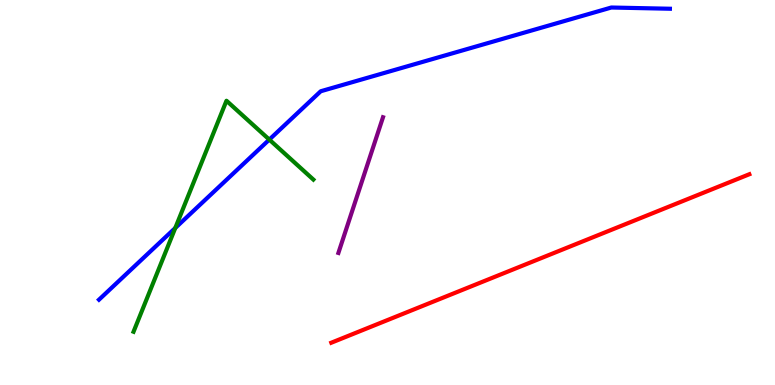[{'lines': ['blue', 'red'], 'intersections': []}, {'lines': ['green', 'red'], 'intersections': []}, {'lines': ['purple', 'red'], 'intersections': []}, {'lines': ['blue', 'green'], 'intersections': [{'x': 2.26, 'y': 4.08}, {'x': 3.47, 'y': 6.37}]}, {'lines': ['blue', 'purple'], 'intersections': []}, {'lines': ['green', 'purple'], 'intersections': []}]